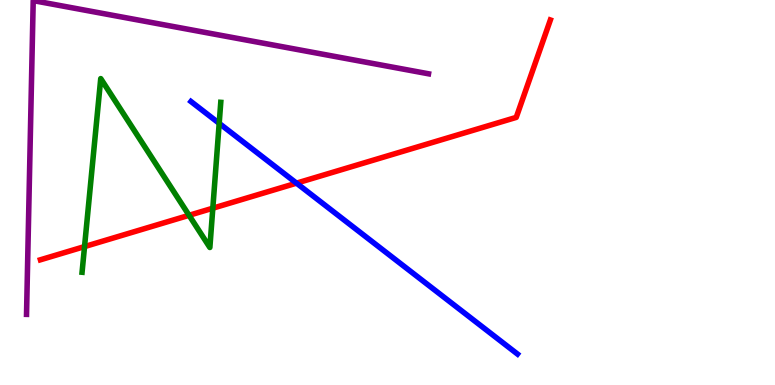[{'lines': ['blue', 'red'], 'intersections': [{'x': 3.83, 'y': 5.24}]}, {'lines': ['green', 'red'], 'intersections': [{'x': 1.09, 'y': 3.6}, {'x': 2.44, 'y': 4.41}, {'x': 2.75, 'y': 4.59}]}, {'lines': ['purple', 'red'], 'intersections': []}, {'lines': ['blue', 'green'], 'intersections': [{'x': 2.83, 'y': 6.8}]}, {'lines': ['blue', 'purple'], 'intersections': []}, {'lines': ['green', 'purple'], 'intersections': []}]